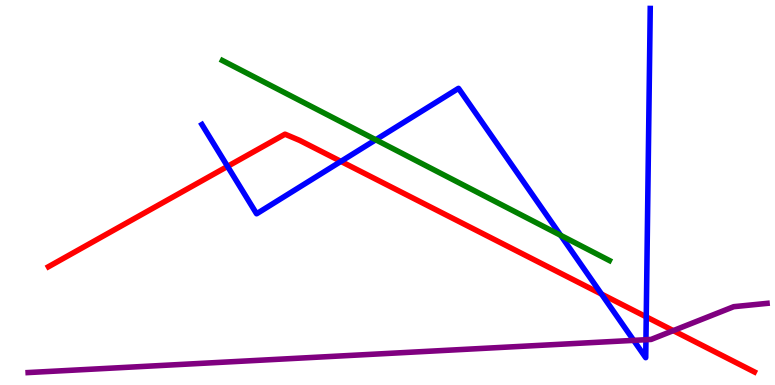[{'lines': ['blue', 'red'], 'intersections': [{'x': 2.94, 'y': 5.68}, {'x': 4.4, 'y': 5.81}, {'x': 7.76, 'y': 2.36}, {'x': 8.34, 'y': 1.77}]}, {'lines': ['green', 'red'], 'intersections': []}, {'lines': ['purple', 'red'], 'intersections': [{'x': 8.69, 'y': 1.41}]}, {'lines': ['blue', 'green'], 'intersections': [{'x': 4.85, 'y': 6.37}, {'x': 7.23, 'y': 3.89}]}, {'lines': ['blue', 'purple'], 'intersections': [{'x': 8.18, 'y': 1.16}, {'x': 8.33, 'y': 1.18}]}, {'lines': ['green', 'purple'], 'intersections': []}]